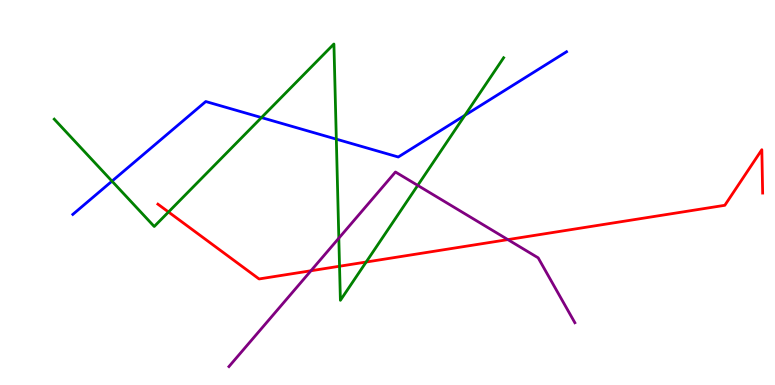[{'lines': ['blue', 'red'], 'intersections': []}, {'lines': ['green', 'red'], 'intersections': [{'x': 2.17, 'y': 4.49}, {'x': 4.38, 'y': 3.08}, {'x': 4.72, 'y': 3.19}]}, {'lines': ['purple', 'red'], 'intersections': [{'x': 4.01, 'y': 2.97}, {'x': 6.55, 'y': 3.78}]}, {'lines': ['blue', 'green'], 'intersections': [{'x': 1.45, 'y': 5.29}, {'x': 3.37, 'y': 6.95}, {'x': 4.34, 'y': 6.39}, {'x': 6.0, 'y': 7.0}]}, {'lines': ['blue', 'purple'], 'intersections': []}, {'lines': ['green', 'purple'], 'intersections': [{'x': 4.37, 'y': 3.81}, {'x': 5.39, 'y': 5.18}]}]